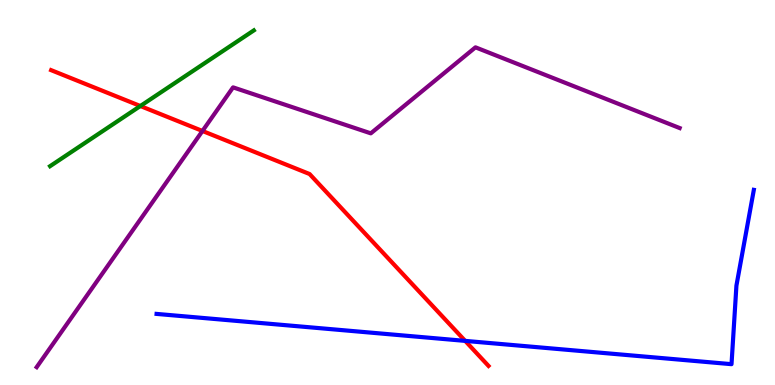[{'lines': ['blue', 'red'], 'intersections': [{'x': 6.0, 'y': 1.15}]}, {'lines': ['green', 'red'], 'intersections': [{'x': 1.81, 'y': 7.25}]}, {'lines': ['purple', 'red'], 'intersections': [{'x': 2.61, 'y': 6.6}]}, {'lines': ['blue', 'green'], 'intersections': []}, {'lines': ['blue', 'purple'], 'intersections': []}, {'lines': ['green', 'purple'], 'intersections': []}]